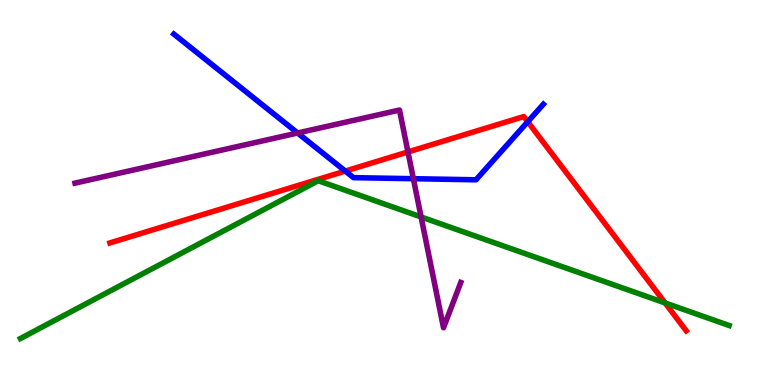[{'lines': ['blue', 'red'], 'intersections': [{'x': 4.46, 'y': 5.56}, {'x': 6.81, 'y': 6.84}]}, {'lines': ['green', 'red'], 'intersections': [{'x': 8.58, 'y': 2.13}]}, {'lines': ['purple', 'red'], 'intersections': [{'x': 5.26, 'y': 6.05}]}, {'lines': ['blue', 'green'], 'intersections': []}, {'lines': ['blue', 'purple'], 'intersections': [{'x': 3.84, 'y': 6.55}, {'x': 5.33, 'y': 5.36}]}, {'lines': ['green', 'purple'], 'intersections': [{'x': 5.43, 'y': 4.36}]}]